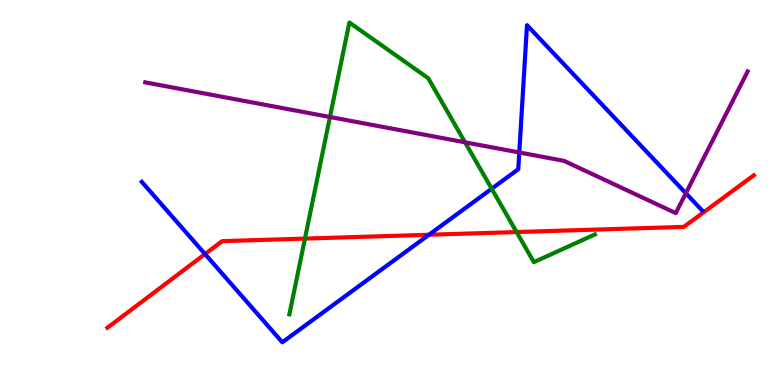[{'lines': ['blue', 'red'], 'intersections': [{'x': 2.65, 'y': 3.4}, {'x': 5.53, 'y': 3.9}]}, {'lines': ['green', 'red'], 'intersections': [{'x': 3.93, 'y': 3.8}, {'x': 6.67, 'y': 3.97}]}, {'lines': ['purple', 'red'], 'intersections': []}, {'lines': ['blue', 'green'], 'intersections': [{'x': 6.34, 'y': 5.1}]}, {'lines': ['blue', 'purple'], 'intersections': [{'x': 6.7, 'y': 6.04}, {'x': 8.85, 'y': 4.98}]}, {'lines': ['green', 'purple'], 'intersections': [{'x': 4.26, 'y': 6.96}, {'x': 6.0, 'y': 6.3}]}]